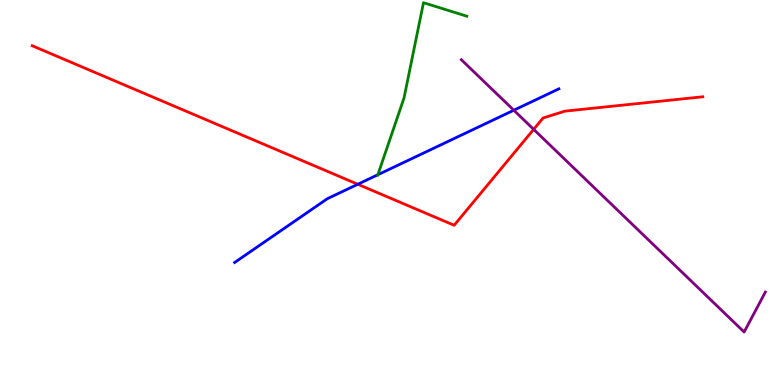[{'lines': ['blue', 'red'], 'intersections': [{'x': 4.62, 'y': 5.21}]}, {'lines': ['green', 'red'], 'intersections': []}, {'lines': ['purple', 'red'], 'intersections': [{'x': 6.89, 'y': 6.64}]}, {'lines': ['blue', 'green'], 'intersections': [{'x': 4.88, 'y': 5.46}]}, {'lines': ['blue', 'purple'], 'intersections': [{'x': 6.63, 'y': 7.14}]}, {'lines': ['green', 'purple'], 'intersections': []}]